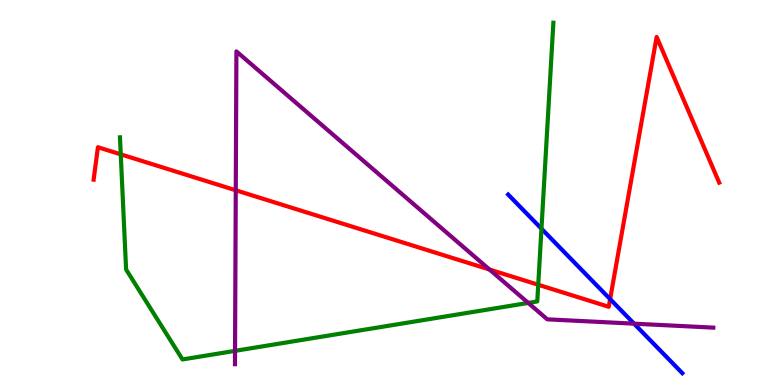[{'lines': ['blue', 'red'], 'intersections': [{'x': 7.87, 'y': 2.23}]}, {'lines': ['green', 'red'], 'intersections': [{'x': 1.56, 'y': 5.99}, {'x': 6.94, 'y': 2.6}]}, {'lines': ['purple', 'red'], 'intersections': [{'x': 3.04, 'y': 5.06}, {'x': 6.32, 'y': 3.0}]}, {'lines': ['blue', 'green'], 'intersections': [{'x': 6.99, 'y': 4.06}]}, {'lines': ['blue', 'purple'], 'intersections': [{'x': 8.18, 'y': 1.59}]}, {'lines': ['green', 'purple'], 'intersections': [{'x': 3.03, 'y': 0.887}, {'x': 6.82, 'y': 2.13}]}]